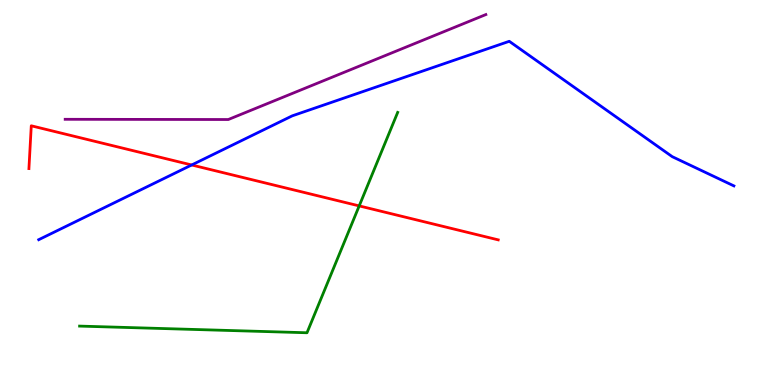[{'lines': ['blue', 'red'], 'intersections': [{'x': 2.47, 'y': 5.71}]}, {'lines': ['green', 'red'], 'intersections': [{'x': 4.63, 'y': 4.65}]}, {'lines': ['purple', 'red'], 'intersections': []}, {'lines': ['blue', 'green'], 'intersections': []}, {'lines': ['blue', 'purple'], 'intersections': []}, {'lines': ['green', 'purple'], 'intersections': []}]